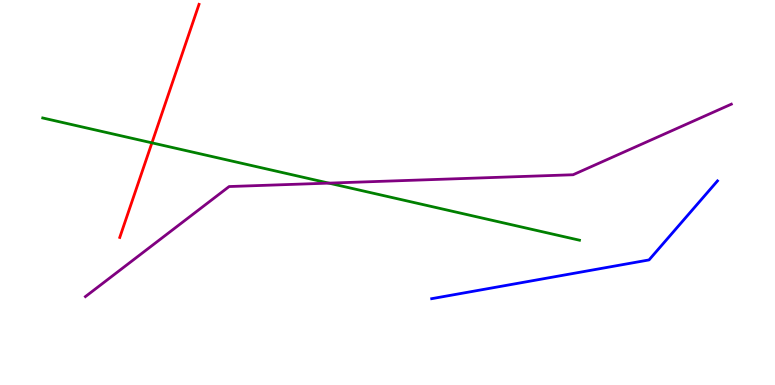[{'lines': ['blue', 'red'], 'intersections': []}, {'lines': ['green', 'red'], 'intersections': [{'x': 1.96, 'y': 6.29}]}, {'lines': ['purple', 'red'], 'intersections': []}, {'lines': ['blue', 'green'], 'intersections': []}, {'lines': ['blue', 'purple'], 'intersections': []}, {'lines': ['green', 'purple'], 'intersections': [{'x': 4.24, 'y': 5.24}]}]